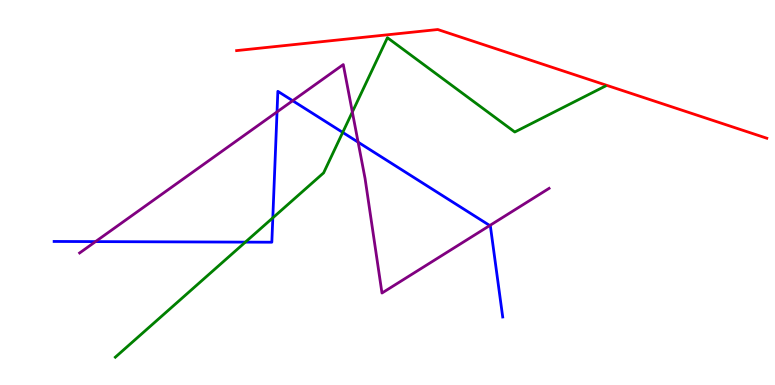[{'lines': ['blue', 'red'], 'intersections': []}, {'lines': ['green', 'red'], 'intersections': []}, {'lines': ['purple', 'red'], 'intersections': []}, {'lines': ['blue', 'green'], 'intersections': [{'x': 3.17, 'y': 3.71}, {'x': 3.52, 'y': 4.34}, {'x': 4.42, 'y': 6.56}]}, {'lines': ['blue', 'purple'], 'intersections': [{'x': 1.23, 'y': 3.72}, {'x': 3.57, 'y': 7.09}, {'x': 3.78, 'y': 7.38}, {'x': 4.62, 'y': 6.31}, {'x': 6.32, 'y': 4.14}]}, {'lines': ['green', 'purple'], 'intersections': [{'x': 4.55, 'y': 7.09}]}]